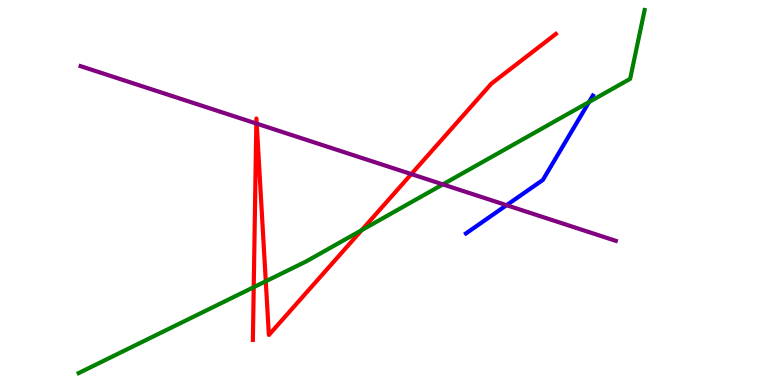[{'lines': ['blue', 'red'], 'intersections': []}, {'lines': ['green', 'red'], 'intersections': [{'x': 3.27, 'y': 2.54}, {'x': 3.43, 'y': 2.69}, {'x': 4.67, 'y': 4.02}]}, {'lines': ['purple', 'red'], 'intersections': [{'x': 3.31, 'y': 6.79}, {'x': 3.31, 'y': 6.79}, {'x': 5.31, 'y': 5.48}]}, {'lines': ['blue', 'green'], 'intersections': [{'x': 7.6, 'y': 7.35}]}, {'lines': ['blue', 'purple'], 'intersections': [{'x': 6.54, 'y': 4.67}]}, {'lines': ['green', 'purple'], 'intersections': [{'x': 5.71, 'y': 5.21}]}]